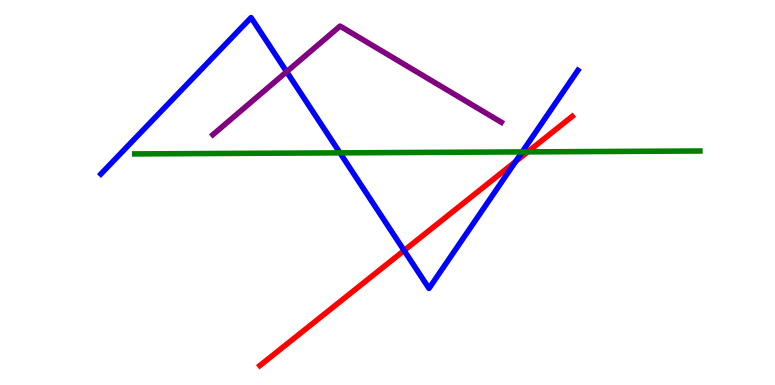[{'lines': ['blue', 'red'], 'intersections': [{'x': 5.21, 'y': 3.49}, {'x': 6.65, 'y': 5.8}]}, {'lines': ['green', 'red'], 'intersections': [{'x': 6.81, 'y': 6.05}]}, {'lines': ['purple', 'red'], 'intersections': []}, {'lines': ['blue', 'green'], 'intersections': [{'x': 4.39, 'y': 6.03}, {'x': 6.74, 'y': 6.05}]}, {'lines': ['blue', 'purple'], 'intersections': [{'x': 3.7, 'y': 8.14}]}, {'lines': ['green', 'purple'], 'intersections': []}]